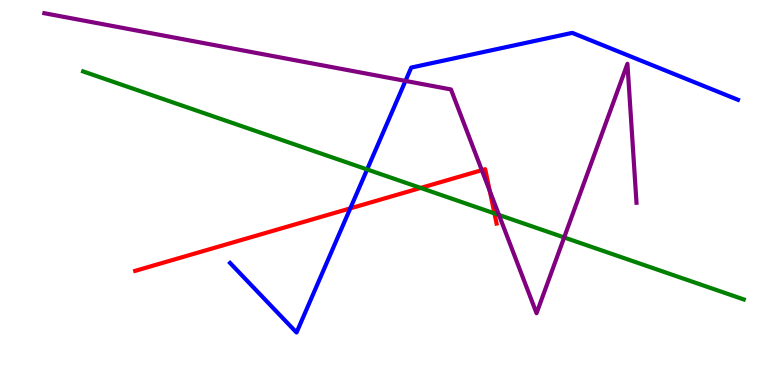[{'lines': ['blue', 'red'], 'intersections': [{'x': 4.52, 'y': 4.59}]}, {'lines': ['green', 'red'], 'intersections': [{'x': 5.43, 'y': 5.12}, {'x': 6.38, 'y': 4.46}]}, {'lines': ['purple', 'red'], 'intersections': [{'x': 6.22, 'y': 5.58}, {'x': 6.32, 'y': 5.04}]}, {'lines': ['blue', 'green'], 'intersections': [{'x': 4.74, 'y': 5.6}]}, {'lines': ['blue', 'purple'], 'intersections': [{'x': 5.23, 'y': 7.9}]}, {'lines': ['green', 'purple'], 'intersections': [{'x': 6.44, 'y': 4.42}, {'x': 7.28, 'y': 3.83}]}]